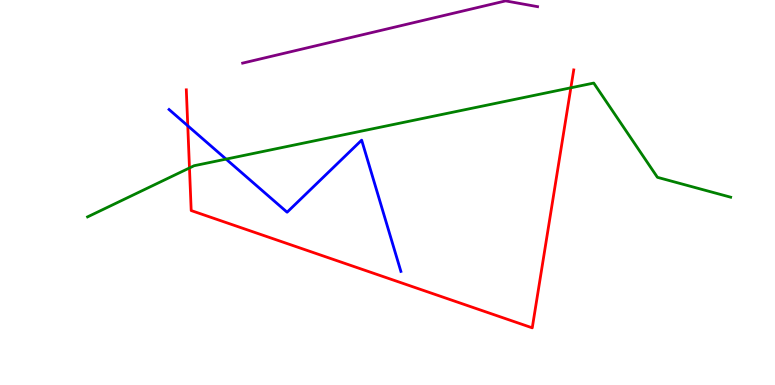[{'lines': ['blue', 'red'], 'intersections': [{'x': 2.42, 'y': 6.73}]}, {'lines': ['green', 'red'], 'intersections': [{'x': 2.44, 'y': 5.64}, {'x': 7.37, 'y': 7.72}]}, {'lines': ['purple', 'red'], 'intersections': []}, {'lines': ['blue', 'green'], 'intersections': [{'x': 2.92, 'y': 5.87}]}, {'lines': ['blue', 'purple'], 'intersections': []}, {'lines': ['green', 'purple'], 'intersections': []}]